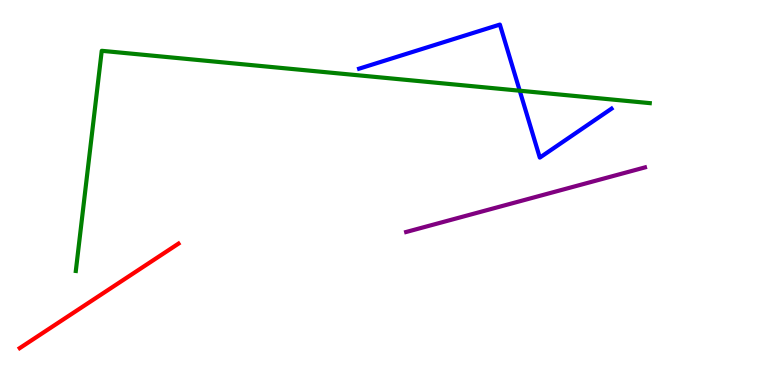[{'lines': ['blue', 'red'], 'intersections': []}, {'lines': ['green', 'red'], 'intersections': []}, {'lines': ['purple', 'red'], 'intersections': []}, {'lines': ['blue', 'green'], 'intersections': [{'x': 6.71, 'y': 7.64}]}, {'lines': ['blue', 'purple'], 'intersections': []}, {'lines': ['green', 'purple'], 'intersections': []}]